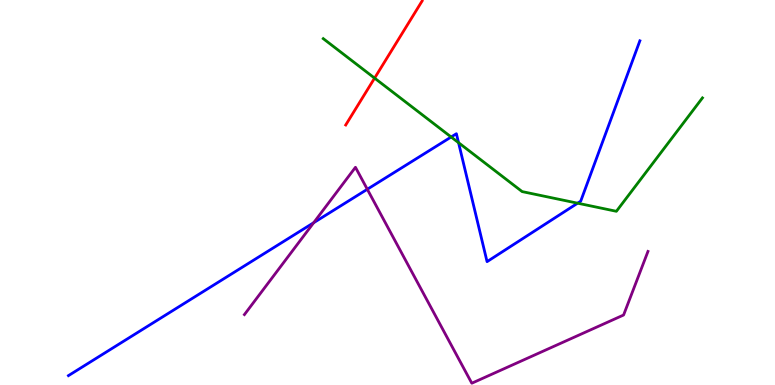[{'lines': ['blue', 'red'], 'intersections': []}, {'lines': ['green', 'red'], 'intersections': [{'x': 4.83, 'y': 7.97}]}, {'lines': ['purple', 'red'], 'intersections': []}, {'lines': ['blue', 'green'], 'intersections': [{'x': 5.82, 'y': 6.44}, {'x': 5.92, 'y': 6.29}, {'x': 7.45, 'y': 4.72}]}, {'lines': ['blue', 'purple'], 'intersections': [{'x': 4.05, 'y': 4.22}, {'x': 4.74, 'y': 5.08}]}, {'lines': ['green', 'purple'], 'intersections': []}]